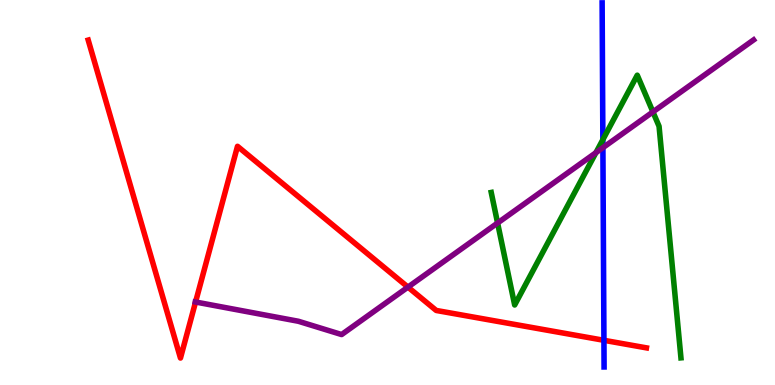[{'lines': ['blue', 'red'], 'intersections': [{'x': 7.79, 'y': 1.16}]}, {'lines': ['green', 'red'], 'intersections': []}, {'lines': ['purple', 'red'], 'intersections': [{'x': 2.52, 'y': 2.16}, {'x': 5.26, 'y': 2.54}]}, {'lines': ['blue', 'green'], 'intersections': [{'x': 7.78, 'y': 6.37}]}, {'lines': ['blue', 'purple'], 'intersections': [{'x': 7.78, 'y': 6.16}]}, {'lines': ['green', 'purple'], 'intersections': [{'x': 6.42, 'y': 4.21}, {'x': 7.69, 'y': 6.03}, {'x': 8.42, 'y': 7.09}]}]